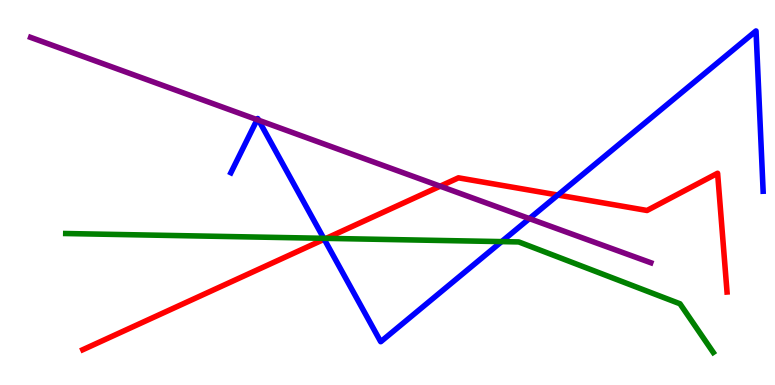[{'lines': ['blue', 'red'], 'intersections': [{'x': 4.18, 'y': 3.79}, {'x': 7.2, 'y': 4.93}]}, {'lines': ['green', 'red'], 'intersections': [{'x': 4.21, 'y': 3.81}]}, {'lines': ['purple', 'red'], 'intersections': [{'x': 5.68, 'y': 5.16}]}, {'lines': ['blue', 'green'], 'intersections': [{'x': 4.18, 'y': 3.81}, {'x': 6.47, 'y': 3.72}]}, {'lines': ['blue', 'purple'], 'intersections': [{'x': 3.32, 'y': 6.89}, {'x': 3.34, 'y': 6.88}, {'x': 6.83, 'y': 4.32}]}, {'lines': ['green', 'purple'], 'intersections': []}]